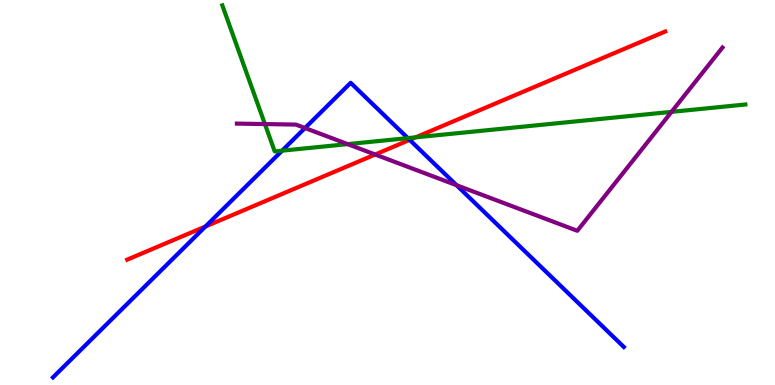[{'lines': ['blue', 'red'], 'intersections': [{'x': 2.65, 'y': 4.12}, {'x': 5.29, 'y': 6.37}]}, {'lines': ['green', 'red'], 'intersections': [{'x': 5.36, 'y': 6.43}]}, {'lines': ['purple', 'red'], 'intersections': [{'x': 4.84, 'y': 5.99}]}, {'lines': ['blue', 'green'], 'intersections': [{'x': 3.64, 'y': 6.09}, {'x': 5.26, 'y': 6.41}]}, {'lines': ['blue', 'purple'], 'intersections': [{'x': 3.94, 'y': 6.67}, {'x': 5.89, 'y': 5.19}]}, {'lines': ['green', 'purple'], 'intersections': [{'x': 3.42, 'y': 6.78}, {'x': 4.49, 'y': 6.26}, {'x': 8.66, 'y': 7.09}]}]